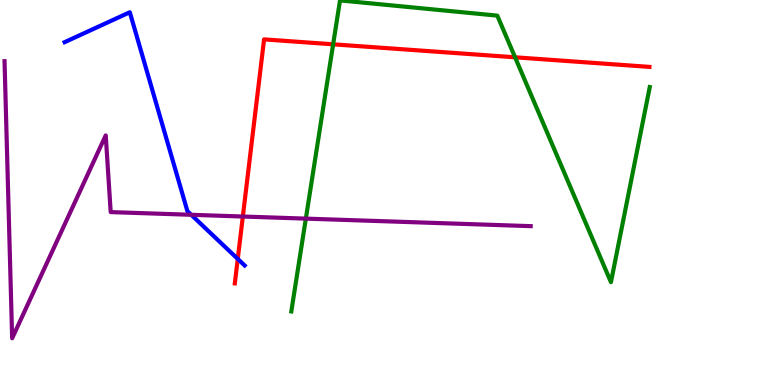[{'lines': ['blue', 'red'], 'intersections': [{'x': 3.07, 'y': 3.27}]}, {'lines': ['green', 'red'], 'intersections': [{'x': 4.3, 'y': 8.85}, {'x': 6.65, 'y': 8.51}]}, {'lines': ['purple', 'red'], 'intersections': [{'x': 3.13, 'y': 4.38}]}, {'lines': ['blue', 'green'], 'intersections': []}, {'lines': ['blue', 'purple'], 'intersections': [{'x': 2.47, 'y': 4.42}]}, {'lines': ['green', 'purple'], 'intersections': [{'x': 3.95, 'y': 4.32}]}]